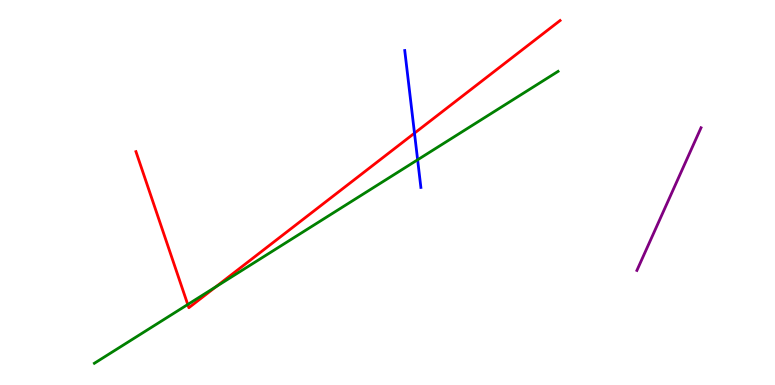[{'lines': ['blue', 'red'], 'intersections': [{'x': 5.35, 'y': 6.54}]}, {'lines': ['green', 'red'], 'intersections': [{'x': 2.42, 'y': 2.09}, {'x': 2.79, 'y': 2.55}]}, {'lines': ['purple', 'red'], 'intersections': []}, {'lines': ['blue', 'green'], 'intersections': [{'x': 5.39, 'y': 5.85}]}, {'lines': ['blue', 'purple'], 'intersections': []}, {'lines': ['green', 'purple'], 'intersections': []}]